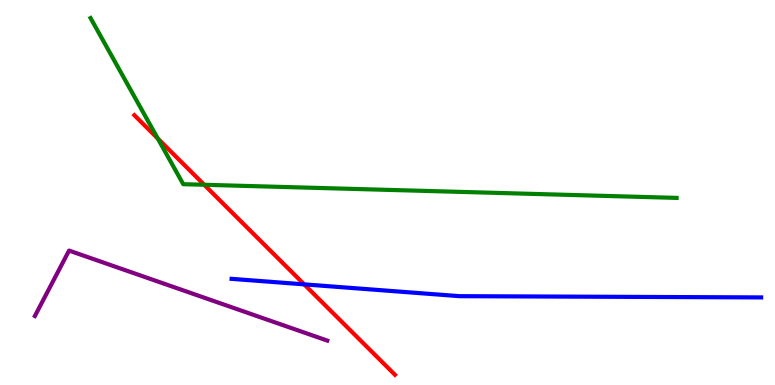[{'lines': ['blue', 'red'], 'intersections': [{'x': 3.92, 'y': 2.61}]}, {'lines': ['green', 'red'], 'intersections': [{'x': 2.04, 'y': 6.4}, {'x': 2.63, 'y': 5.2}]}, {'lines': ['purple', 'red'], 'intersections': []}, {'lines': ['blue', 'green'], 'intersections': []}, {'lines': ['blue', 'purple'], 'intersections': []}, {'lines': ['green', 'purple'], 'intersections': []}]